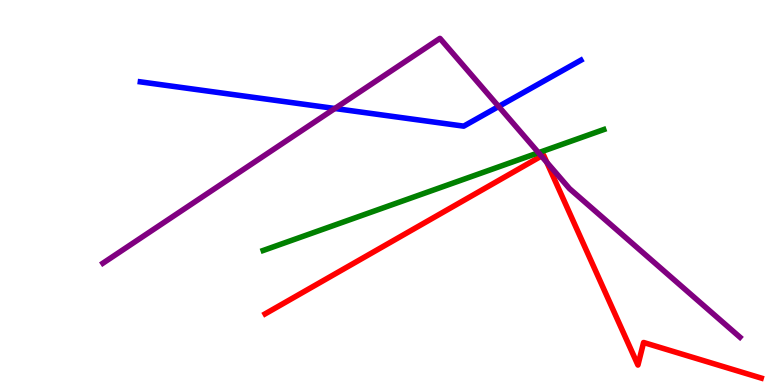[{'lines': ['blue', 'red'], 'intersections': []}, {'lines': ['green', 'red'], 'intersections': []}, {'lines': ['purple', 'red'], 'intersections': [{'x': 6.99, 'y': 5.95}, {'x': 7.06, 'y': 5.78}]}, {'lines': ['blue', 'green'], 'intersections': []}, {'lines': ['blue', 'purple'], 'intersections': [{'x': 4.32, 'y': 7.18}, {'x': 6.43, 'y': 7.23}]}, {'lines': ['green', 'purple'], 'intersections': [{'x': 6.95, 'y': 6.03}]}]